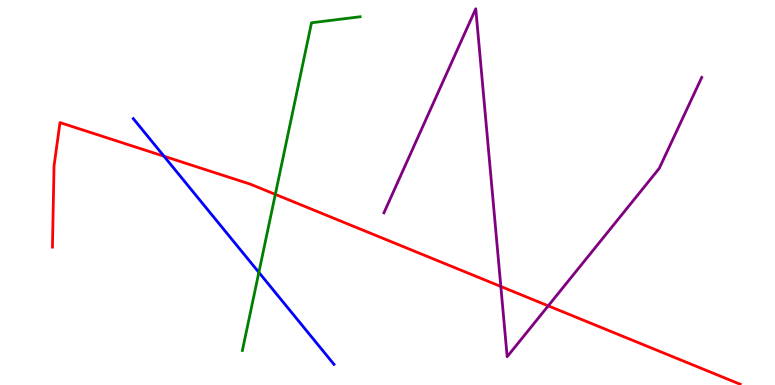[{'lines': ['blue', 'red'], 'intersections': [{'x': 2.12, 'y': 5.94}]}, {'lines': ['green', 'red'], 'intersections': [{'x': 3.55, 'y': 4.95}]}, {'lines': ['purple', 'red'], 'intersections': [{'x': 6.46, 'y': 2.56}, {'x': 7.07, 'y': 2.06}]}, {'lines': ['blue', 'green'], 'intersections': [{'x': 3.34, 'y': 2.93}]}, {'lines': ['blue', 'purple'], 'intersections': []}, {'lines': ['green', 'purple'], 'intersections': []}]